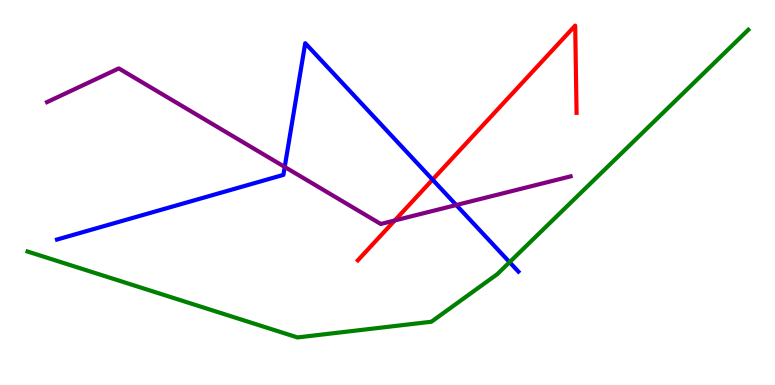[{'lines': ['blue', 'red'], 'intersections': [{'x': 5.58, 'y': 5.33}]}, {'lines': ['green', 'red'], 'intersections': []}, {'lines': ['purple', 'red'], 'intersections': [{'x': 5.09, 'y': 4.27}]}, {'lines': ['blue', 'green'], 'intersections': [{'x': 6.58, 'y': 3.19}]}, {'lines': ['blue', 'purple'], 'intersections': [{'x': 3.67, 'y': 5.66}, {'x': 5.89, 'y': 4.67}]}, {'lines': ['green', 'purple'], 'intersections': []}]